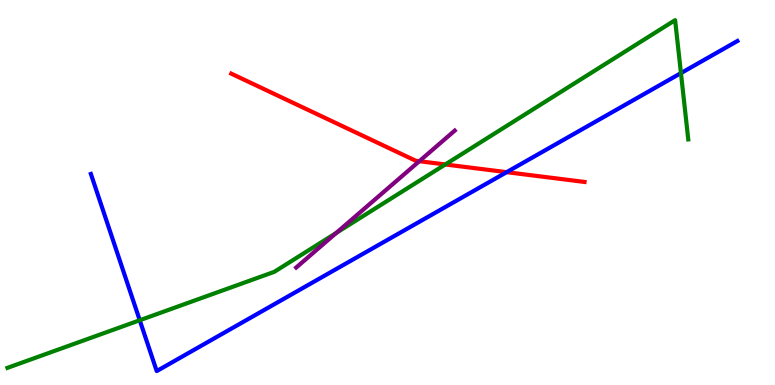[{'lines': ['blue', 'red'], 'intersections': [{'x': 6.54, 'y': 5.53}]}, {'lines': ['green', 'red'], 'intersections': [{'x': 5.75, 'y': 5.73}]}, {'lines': ['purple', 'red'], 'intersections': [{'x': 5.41, 'y': 5.81}]}, {'lines': ['blue', 'green'], 'intersections': [{'x': 1.8, 'y': 1.68}, {'x': 8.79, 'y': 8.1}]}, {'lines': ['blue', 'purple'], 'intersections': []}, {'lines': ['green', 'purple'], 'intersections': [{'x': 4.34, 'y': 3.95}]}]